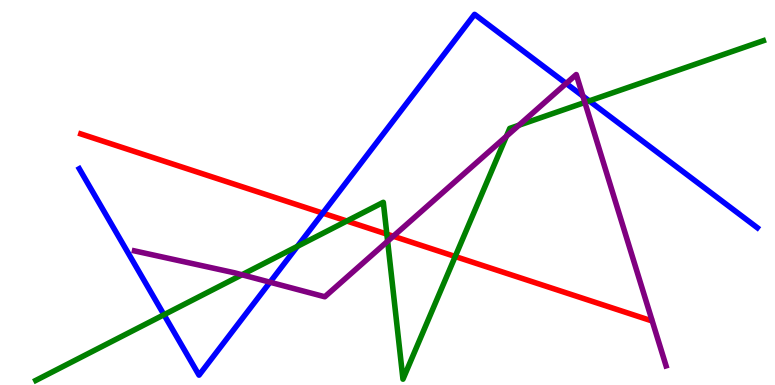[{'lines': ['blue', 'red'], 'intersections': [{'x': 4.16, 'y': 4.46}]}, {'lines': ['green', 'red'], 'intersections': [{'x': 4.48, 'y': 4.26}, {'x': 4.99, 'y': 3.92}, {'x': 5.87, 'y': 3.34}]}, {'lines': ['purple', 'red'], 'intersections': [{'x': 5.07, 'y': 3.86}]}, {'lines': ['blue', 'green'], 'intersections': [{'x': 2.12, 'y': 1.83}, {'x': 3.84, 'y': 3.6}, {'x': 7.6, 'y': 7.38}]}, {'lines': ['blue', 'purple'], 'intersections': [{'x': 3.48, 'y': 2.67}, {'x': 7.31, 'y': 7.83}, {'x': 7.52, 'y': 7.5}]}, {'lines': ['green', 'purple'], 'intersections': [{'x': 3.12, 'y': 2.86}, {'x': 5.0, 'y': 3.73}, {'x': 6.53, 'y': 6.46}, {'x': 6.7, 'y': 6.75}, {'x': 7.55, 'y': 7.34}]}]